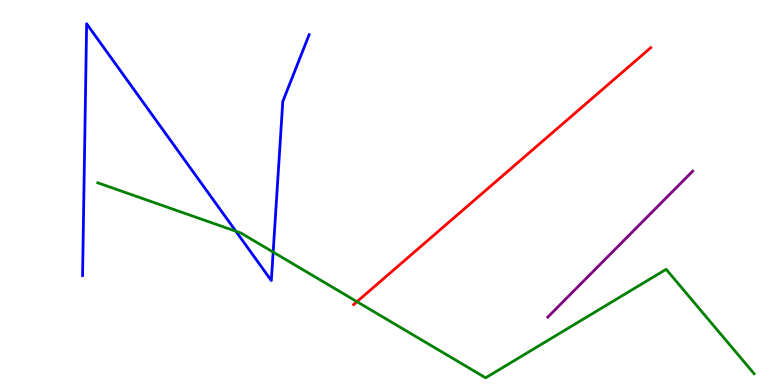[{'lines': ['blue', 'red'], 'intersections': []}, {'lines': ['green', 'red'], 'intersections': [{'x': 4.61, 'y': 2.16}]}, {'lines': ['purple', 'red'], 'intersections': []}, {'lines': ['blue', 'green'], 'intersections': [{'x': 3.04, 'y': 3.99}, {'x': 3.52, 'y': 3.45}]}, {'lines': ['blue', 'purple'], 'intersections': []}, {'lines': ['green', 'purple'], 'intersections': []}]